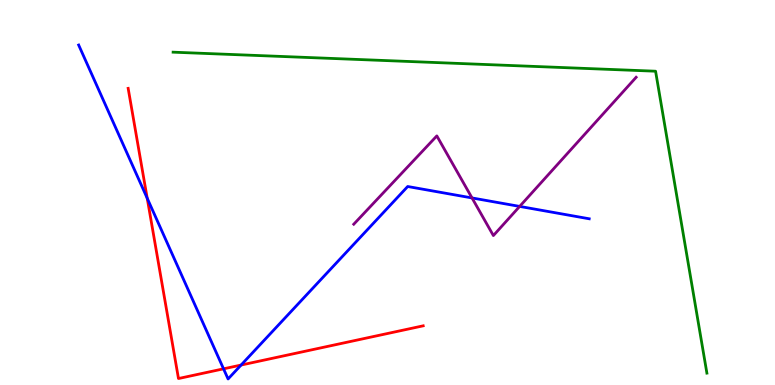[{'lines': ['blue', 'red'], 'intersections': [{'x': 1.9, 'y': 4.85}, {'x': 2.88, 'y': 0.42}, {'x': 3.11, 'y': 0.518}]}, {'lines': ['green', 'red'], 'intersections': []}, {'lines': ['purple', 'red'], 'intersections': []}, {'lines': ['blue', 'green'], 'intersections': []}, {'lines': ['blue', 'purple'], 'intersections': [{'x': 6.09, 'y': 4.86}, {'x': 6.71, 'y': 4.64}]}, {'lines': ['green', 'purple'], 'intersections': []}]